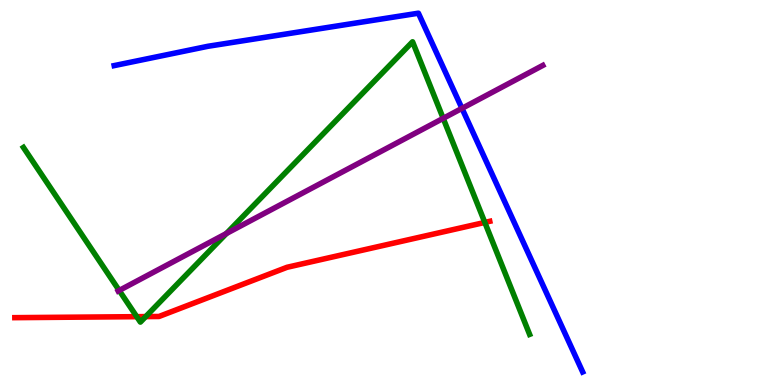[{'lines': ['blue', 'red'], 'intersections': []}, {'lines': ['green', 'red'], 'intersections': [{'x': 1.76, 'y': 1.77}, {'x': 1.88, 'y': 1.78}, {'x': 6.26, 'y': 4.22}]}, {'lines': ['purple', 'red'], 'intersections': []}, {'lines': ['blue', 'green'], 'intersections': []}, {'lines': ['blue', 'purple'], 'intersections': [{'x': 5.96, 'y': 7.19}]}, {'lines': ['green', 'purple'], 'intersections': [{'x': 1.54, 'y': 2.46}, {'x': 2.92, 'y': 3.94}, {'x': 5.72, 'y': 6.93}]}]